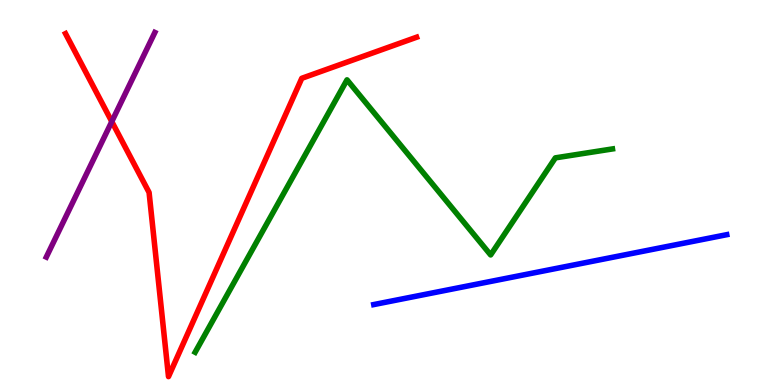[{'lines': ['blue', 'red'], 'intersections': []}, {'lines': ['green', 'red'], 'intersections': []}, {'lines': ['purple', 'red'], 'intersections': [{'x': 1.44, 'y': 6.84}]}, {'lines': ['blue', 'green'], 'intersections': []}, {'lines': ['blue', 'purple'], 'intersections': []}, {'lines': ['green', 'purple'], 'intersections': []}]